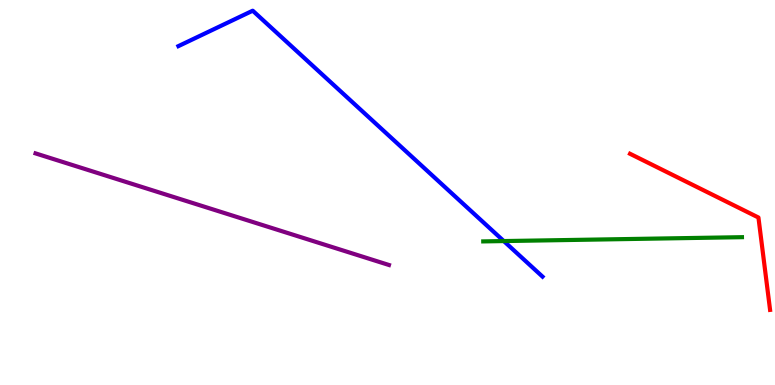[{'lines': ['blue', 'red'], 'intersections': []}, {'lines': ['green', 'red'], 'intersections': []}, {'lines': ['purple', 'red'], 'intersections': []}, {'lines': ['blue', 'green'], 'intersections': [{'x': 6.5, 'y': 3.74}]}, {'lines': ['blue', 'purple'], 'intersections': []}, {'lines': ['green', 'purple'], 'intersections': []}]